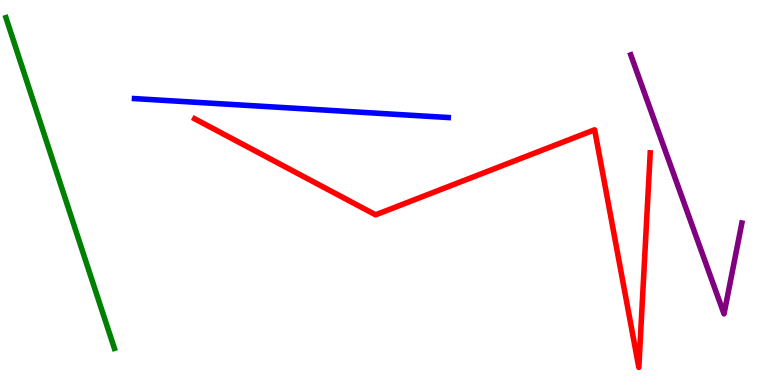[{'lines': ['blue', 'red'], 'intersections': []}, {'lines': ['green', 'red'], 'intersections': []}, {'lines': ['purple', 'red'], 'intersections': []}, {'lines': ['blue', 'green'], 'intersections': []}, {'lines': ['blue', 'purple'], 'intersections': []}, {'lines': ['green', 'purple'], 'intersections': []}]